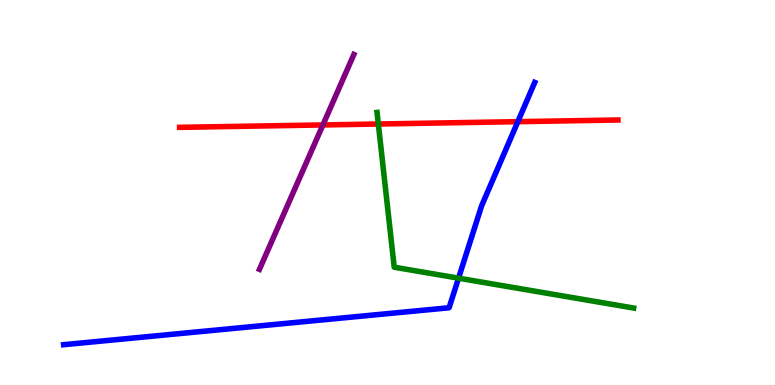[{'lines': ['blue', 'red'], 'intersections': [{'x': 6.68, 'y': 6.84}]}, {'lines': ['green', 'red'], 'intersections': [{'x': 4.88, 'y': 6.78}]}, {'lines': ['purple', 'red'], 'intersections': [{'x': 4.17, 'y': 6.75}]}, {'lines': ['blue', 'green'], 'intersections': [{'x': 5.92, 'y': 2.77}]}, {'lines': ['blue', 'purple'], 'intersections': []}, {'lines': ['green', 'purple'], 'intersections': []}]